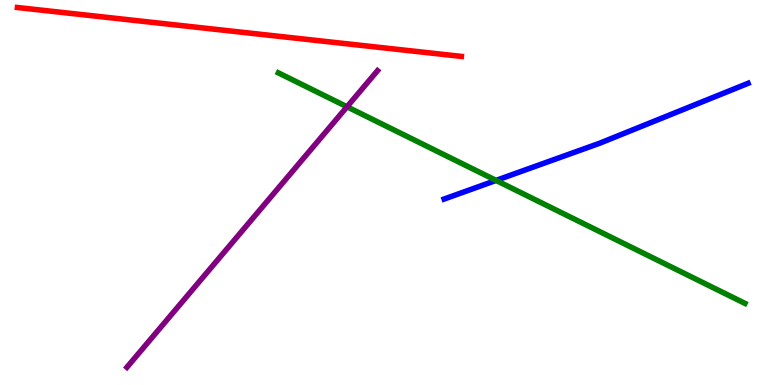[{'lines': ['blue', 'red'], 'intersections': []}, {'lines': ['green', 'red'], 'intersections': []}, {'lines': ['purple', 'red'], 'intersections': []}, {'lines': ['blue', 'green'], 'intersections': [{'x': 6.4, 'y': 5.31}]}, {'lines': ['blue', 'purple'], 'intersections': []}, {'lines': ['green', 'purple'], 'intersections': [{'x': 4.48, 'y': 7.23}]}]